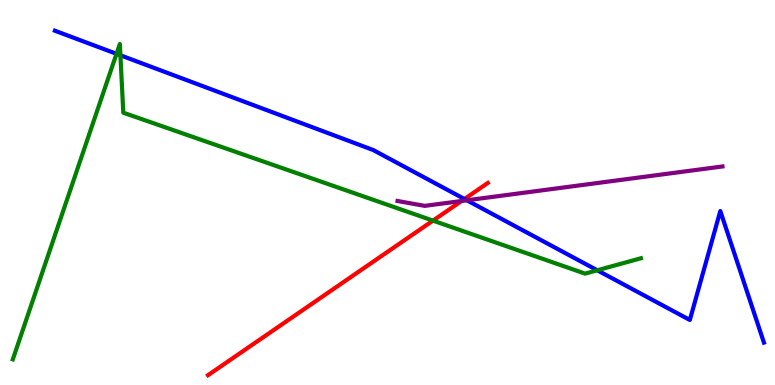[{'lines': ['blue', 'red'], 'intersections': [{'x': 5.99, 'y': 4.83}]}, {'lines': ['green', 'red'], 'intersections': [{'x': 5.59, 'y': 4.27}]}, {'lines': ['purple', 'red'], 'intersections': [{'x': 5.96, 'y': 4.78}]}, {'lines': ['blue', 'green'], 'intersections': [{'x': 1.5, 'y': 8.6}, {'x': 1.55, 'y': 8.56}, {'x': 7.71, 'y': 2.98}]}, {'lines': ['blue', 'purple'], 'intersections': [{'x': 6.02, 'y': 4.8}]}, {'lines': ['green', 'purple'], 'intersections': []}]